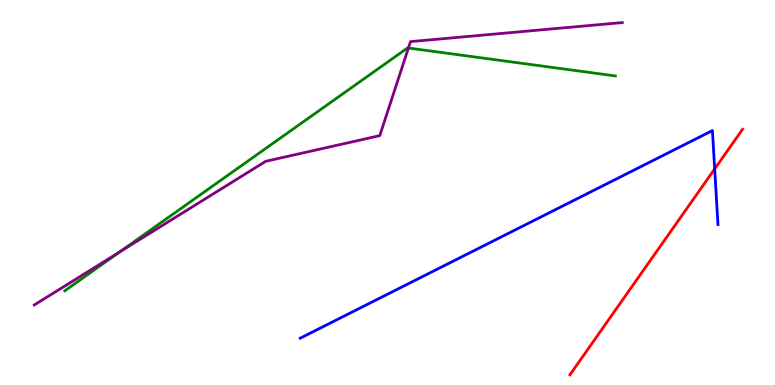[{'lines': ['blue', 'red'], 'intersections': [{'x': 9.22, 'y': 5.61}]}, {'lines': ['green', 'red'], 'intersections': []}, {'lines': ['purple', 'red'], 'intersections': []}, {'lines': ['blue', 'green'], 'intersections': []}, {'lines': ['blue', 'purple'], 'intersections': []}, {'lines': ['green', 'purple'], 'intersections': [{'x': 1.54, 'y': 3.45}, {'x': 5.27, 'y': 8.75}]}]